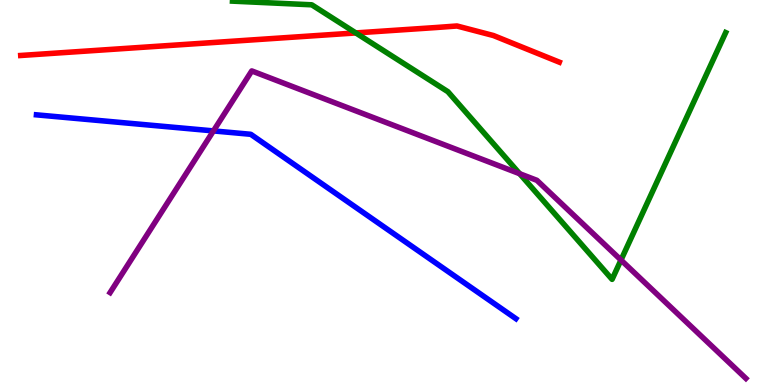[{'lines': ['blue', 'red'], 'intersections': []}, {'lines': ['green', 'red'], 'intersections': [{'x': 4.59, 'y': 9.14}]}, {'lines': ['purple', 'red'], 'intersections': []}, {'lines': ['blue', 'green'], 'intersections': []}, {'lines': ['blue', 'purple'], 'intersections': [{'x': 2.75, 'y': 6.6}]}, {'lines': ['green', 'purple'], 'intersections': [{'x': 6.71, 'y': 5.49}, {'x': 8.01, 'y': 3.25}]}]